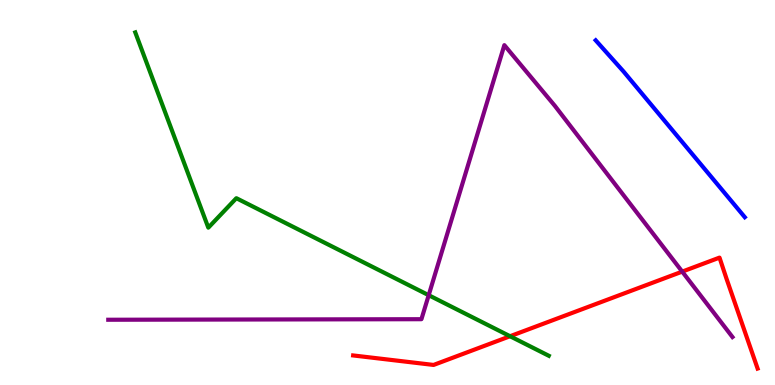[{'lines': ['blue', 'red'], 'intersections': []}, {'lines': ['green', 'red'], 'intersections': [{'x': 6.58, 'y': 1.27}]}, {'lines': ['purple', 'red'], 'intersections': [{'x': 8.8, 'y': 2.94}]}, {'lines': ['blue', 'green'], 'intersections': []}, {'lines': ['blue', 'purple'], 'intersections': []}, {'lines': ['green', 'purple'], 'intersections': [{'x': 5.53, 'y': 2.33}]}]